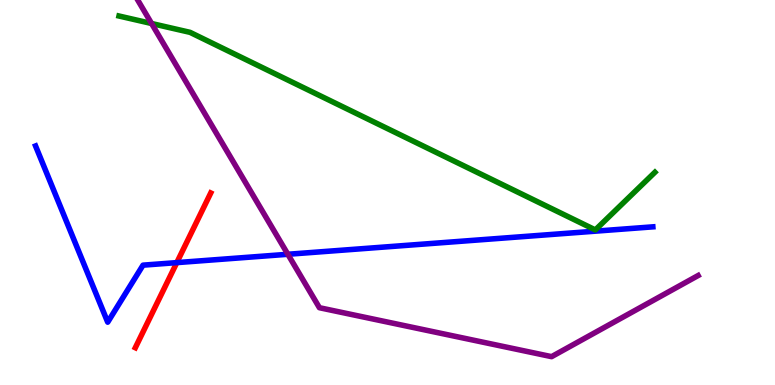[{'lines': ['blue', 'red'], 'intersections': [{'x': 2.28, 'y': 3.18}]}, {'lines': ['green', 'red'], 'intersections': []}, {'lines': ['purple', 'red'], 'intersections': []}, {'lines': ['blue', 'green'], 'intersections': []}, {'lines': ['blue', 'purple'], 'intersections': [{'x': 3.71, 'y': 3.4}]}, {'lines': ['green', 'purple'], 'intersections': [{'x': 1.96, 'y': 9.39}]}]